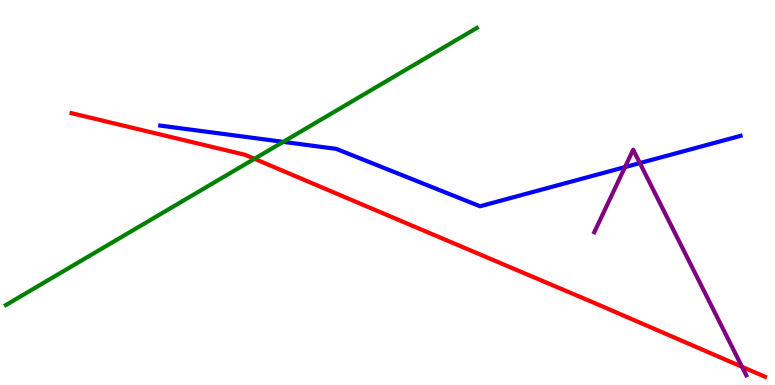[{'lines': ['blue', 'red'], 'intersections': []}, {'lines': ['green', 'red'], 'intersections': [{'x': 3.28, 'y': 5.88}]}, {'lines': ['purple', 'red'], 'intersections': [{'x': 9.57, 'y': 0.473}]}, {'lines': ['blue', 'green'], 'intersections': [{'x': 3.65, 'y': 6.32}]}, {'lines': ['blue', 'purple'], 'intersections': [{'x': 8.06, 'y': 5.66}, {'x': 8.26, 'y': 5.76}]}, {'lines': ['green', 'purple'], 'intersections': []}]